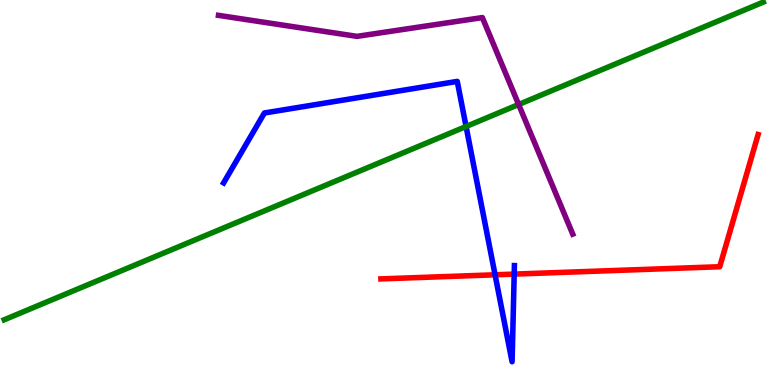[{'lines': ['blue', 'red'], 'intersections': [{'x': 6.39, 'y': 2.86}, {'x': 6.63, 'y': 2.88}]}, {'lines': ['green', 'red'], 'intersections': []}, {'lines': ['purple', 'red'], 'intersections': []}, {'lines': ['blue', 'green'], 'intersections': [{'x': 6.01, 'y': 6.71}]}, {'lines': ['blue', 'purple'], 'intersections': []}, {'lines': ['green', 'purple'], 'intersections': [{'x': 6.69, 'y': 7.29}]}]